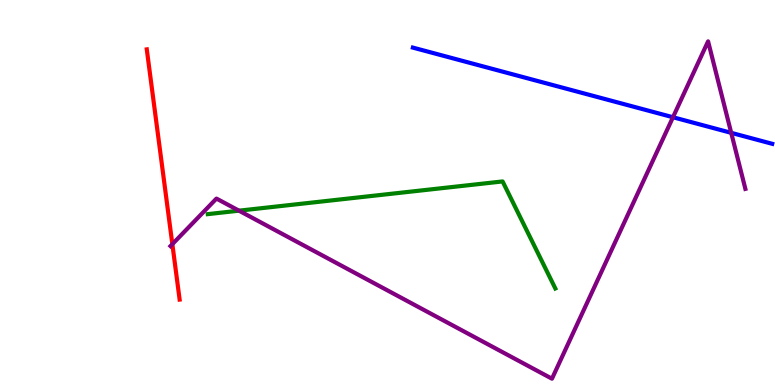[{'lines': ['blue', 'red'], 'intersections': []}, {'lines': ['green', 'red'], 'intersections': []}, {'lines': ['purple', 'red'], 'intersections': [{'x': 2.22, 'y': 3.66}]}, {'lines': ['blue', 'green'], 'intersections': []}, {'lines': ['blue', 'purple'], 'intersections': [{'x': 8.68, 'y': 6.95}, {'x': 9.44, 'y': 6.55}]}, {'lines': ['green', 'purple'], 'intersections': [{'x': 3.08, 'y': 4.53}]}]